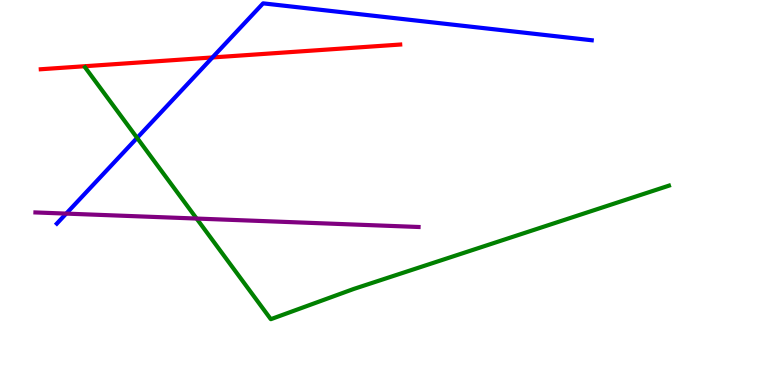[{'lines': ['blue', 'red'], 'intersections': [{'x': 2.74, 'y': 8.51}]}, {'lines': ['green', 'red'], 'intersections': []}, {'lines': ['purple', 'red'], 'intersections': []}, {'lines': ['blue', 'green'], 'intersections': [{'x': 1.77, 'y': 6.42}]}, {'lines': ['blue', 'purple'], 'intersections': [{'x': 0.854, 'y': 4.45}]}, {'lines': ['green', 'purple'], 'intersections': [{'x': 2.54, 'y': 4.32}]}]